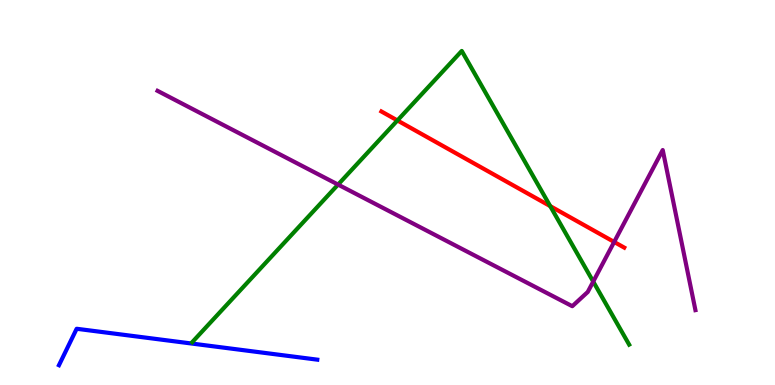[{'lines': ['blue', 'red'], 'intersections': []}, {'lines': ['green', 'red'], 'intersections': [{'x': 5.13, 'y': 6.87}, {'x': 7.1, 'y': 4.65}]}, {'lines': ['purple', 'red'], 'intersections': [{'x': 7.92, 'y': 3.72}]}, {'lines': ['blue', 'green'], 'intersections': []}, {'lines': ['blue', 'purple'], 'intersections': []}, {'lines': ['green', 'purple'], 'intersections': [{'x': 4.36, 'y': 5.21}, {'x': 7.65, 'y': 2.69}]}]